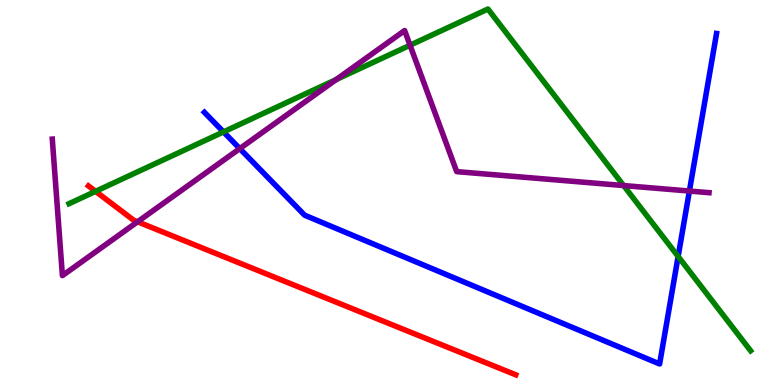[{'lines': ['blue', 'red'], 'intersections': []}, {'lines': ['green', 'red'], 'intersections': [{'x': 1.23, 'y': 5.03}]}, {'lines': ['purple', 'red'], 'intersections': [{'x': 1.78, 'y': 4.24}]}, {'lines': ['blue', 'green'], 'intersections': [{'x': 2.88, 'y': 6.57}, {'x': 8.75, 'y': 3.34}]}, {'lines': ['blue', 'purple'], 'intersections': [{'x': 3.09, 'y': 6.14}, {'x': 8.9, 'y': 5.04}]}, {'lines': ['green', 'purple'], 'intersections': [{'x': 4.34, 'y': 7.93}, {'x': 5.29, 'y': 8.83}, {'x': 8.05, 'y': 5.18}]}]